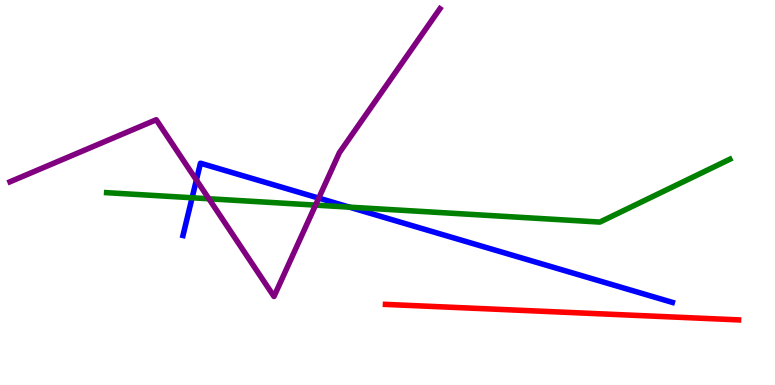[{'lines': ['blue', 'red'], 'intersections': []}, {'lines': ['green', 'red'], 'intersections': []}, {'lines': ['purple', 'red'], 'intersections': []}, {'lines': ['blue', 'green'], 'intersections': [{'x': 2.48, 'y': 4.86}, {'x': 4.51, 'y': 4.62}]}, {'lines': ['blue', 'purple'], 'intersections': [{'x': 2.53, 'y': 5.32}, {'x': 4.11, 'y': 4.85}]}, {'lines': ['green', 'purple'], 'intersections': [{'x': 2.7, 'y': 4.84}, {'x': 4.07, 'y': 4.67}]}]